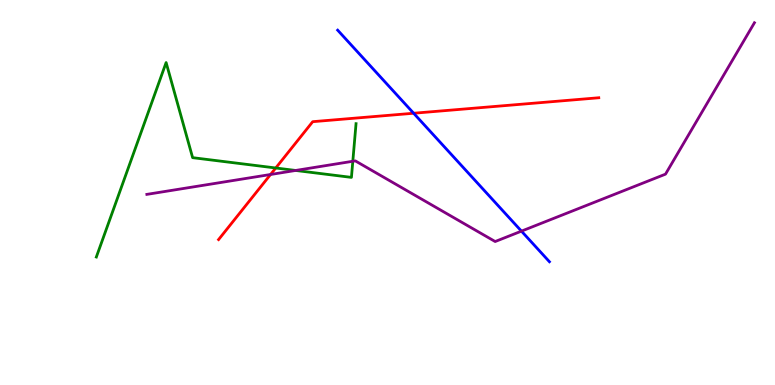[{'lines': ['blue', 'red'], 'intersections': [{'x': 5.34, 'y': 7.06}]}, {'lines': ['green', 'red'], 'intersections': [{'x': 3.56, 'y': 5.64}]}, {'lines': ['purple', 'red'], 'intersections': [{'x': 3.49, 'y': 5.47}]}, {'lines': ['blue', 'green'], 'intersections': []}, {'lines': ['blue', 'purple'], 'intersections': [{'x': 6.73, 'y': 4.0}]}, {'lines': ['green', 'purple'], 'intersections': [{'x': 3.81, 'y': 5.57}, {'x': 4.55, 'y': 5.81}]}]